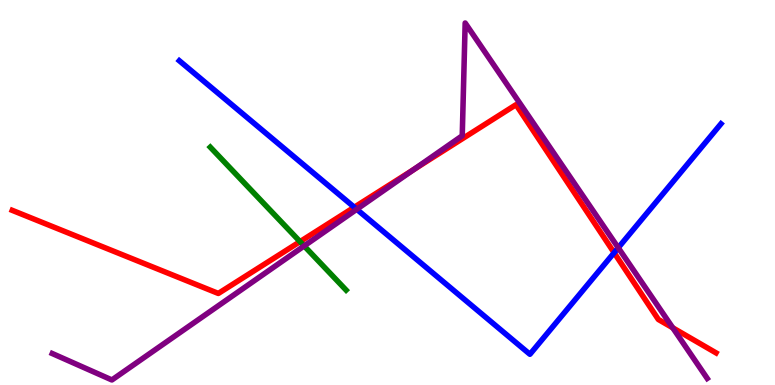[{'lines': ['blue', 'red'], 'intersections': [{'x': 4.57, 'y': 4.62}, {'x': 7.92, 'y': 3.44}]}, {'lines': ['green', 'red'], 'intersections': [{'x': 3.87, 'y': 3.72}]}, {'lines': ['purple', 'red'], 'intersections': [{'x': 5.34, 'y': 5.6}, {'x': 8.68, 'y': 1.49}]}, {'lines': ['blue', 'green'], 'intersections': []}, {'lines': ['blue', 'purple'], 'intersections': [{'x': 4.6, 'y': 4.56}, {'x': 7.98, 'y': 3.56}]}, {'lines': ['green', 'purple'], 'intersections': [{'x': 3.92, 'y': 3.61}]}]